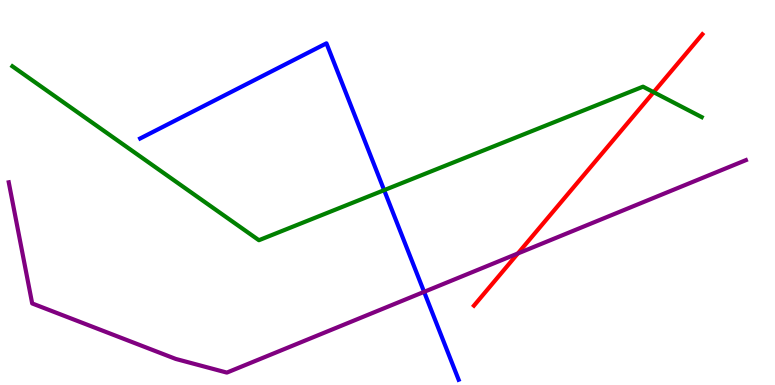[{'lines': ['blue', 'red'], 'intersections': []}, {'lines': ['green', 'red'], 'intersections': [{'x': 8.43, 'y': 7.61}]}, {'lines': ['purple', 'red'], 'intersections': [{'x': 6.68, 'y': 3.42}]}, {'lines': ['blue', 'green'], 'intersections': [{'x': 4.96, 'y': 5.06}]}, {'lines': ['blue', 'purple'], 'intersections': [{'x': 5.47, 'y': 2.42}]}, {'lines': ['green', 'purple'], 'intersections': []}]